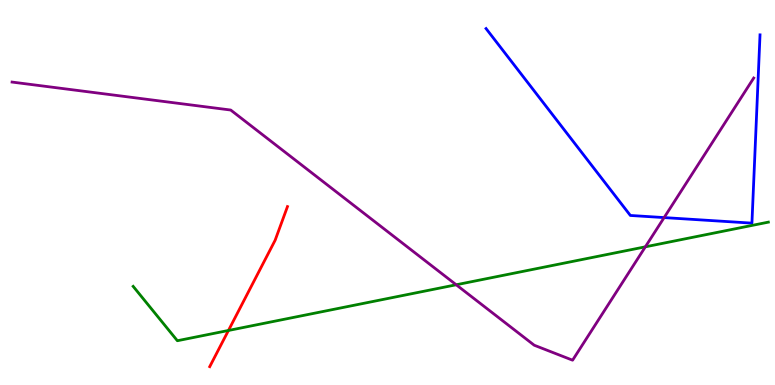[{'lines': ['blue', 'red'], 'intersections': []}, {'lines': ['green', 'red'], 'intersections': [{'x': 2.95, 'y': 1.42}]}, {'lines': ['purple', 'red'], 'intersections': []}, {'lines': ['blue', 'green'], 'intersections': []}, {'lines': ['blue', 'purple'], 'intersections': [{'x': 8.57, 'y': 4.35}]}, {'lines': ['green', 'purple'], 'intersections': [{'x': 5.89, 'y': 2.6}, {'x': 8.33, 'y': 3.59}]}]